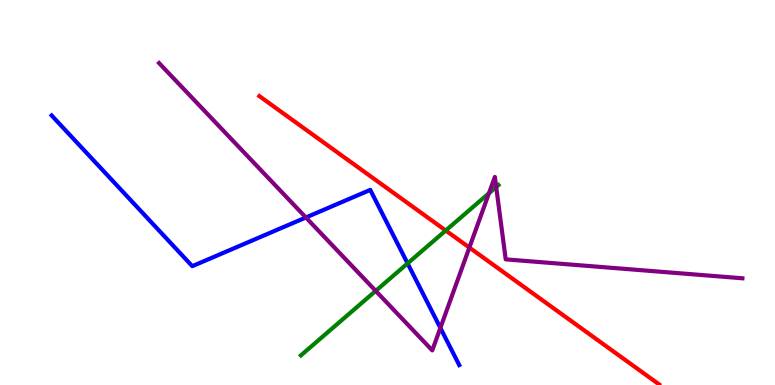[{'lines': ['blue', 'red'], 'intersections': []}, {'lines': ['green', 'red'], 'intersections': [{'x': 5.75, 'y': 4.01}]}, {'lines': ['purple', 'red'], 'intersections': [{'x': 6.06, 'y': 3.57}]}, {'lines': ['blue', 'green'], 'intersections': [{'x': 5.26, 'y': 3.16}]}, {'lines': ['blue', 'purple'], 'intersections': [{'x': 3.95, 'y': 4.35}, {'x': 5.68, 'y': 1.48}]}, {'lines': ['green', 'purple'], 'intersections': [{'x': 4.85, 'y': 2.44}, {'x': 6.31, 'y': 4.98}, {'x': 6.4, 'y': 5.14}]}]